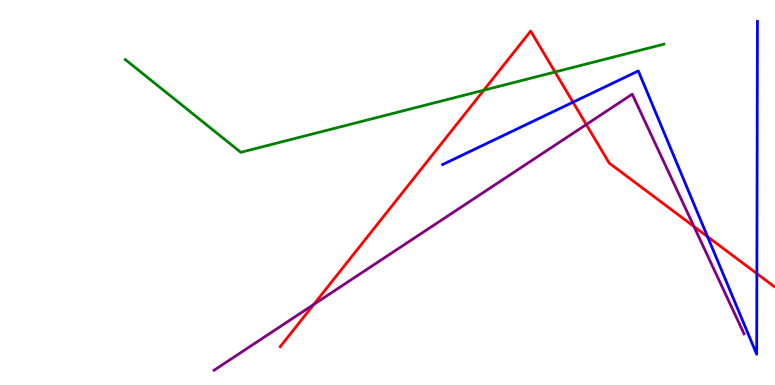[{'lines': ['blue', 'red'], 'intersections': [{'x': 7.39, 'y': 7.35}, {'x': 9.13, 'y': 3.85}, {'x': 9.77, 'y': 2.89}]}, {'lines': ['green', 'red'], 'intersections': [{'x': 6.24, 'y': 7.66}, {'x': 7.16, 'y': 8.13}]}, {'lines': ['purple', 'red'], 'intersections': [{'x': 4.05, 'y': 2.09}, {'x': 7.56, 'y': 6.77}, {'x': 8.95, 'y': 4.12}]}, {'lines': ['blue', 'green'], 'intersections': []}, {'lines': ['blue', 'purple'], 'intersections': []}, {'lines': ['green', 'purple'], 'intersections': []}]